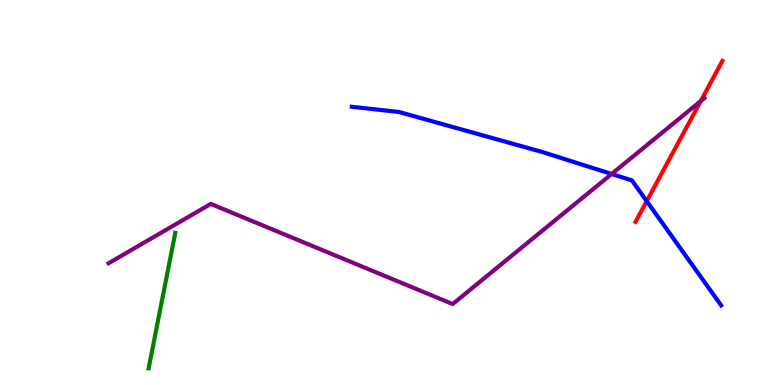[{'lines': ['blue', 'red'], 'intersections': [{'x': 8.34, 'y': 4.77}]}, {'lines': ['green', 'red'], 'intersections': []}, {'lines': ['purple', 'red'], 'intersections': [{'x': 9.04, 'y': 7.37}]}, {'lines': ['blue', 'green'], 'intersections': []}, {'lines': ['blue', 'purple'], 'intersections': [{'x': 7.89, 'y': 5.48}]}, {'lines': ['green', 'purple'], 'intersections': []}]